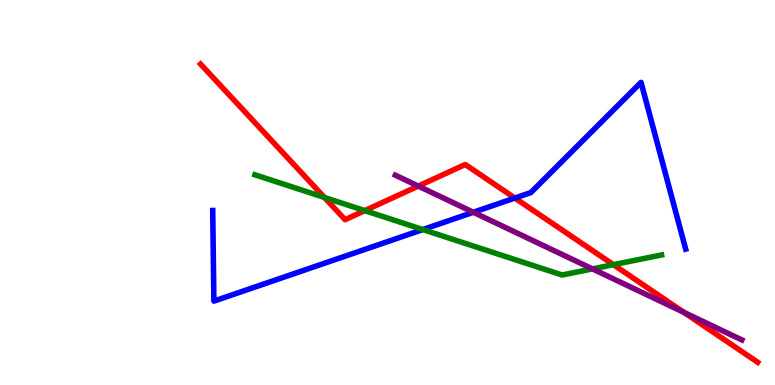[{'lines': ['blue', 'red'], 'intersections': [{'x': 6.64, 'y': 4.86}]}, {'lines': ['green', 'red'], 'intersections': [{'x': 4.19, 'y': 4.87}, {'x': 4.71, 'y': 4.53}, {'x': 7.91, 'y': 3.13}]}, {'lines': ['purple', 'red'], 'intersections': [{'x': 5.4, 'y': 5.17}, {'x': 8.83, 'y': 1.89}]}, {'lines': ['blue', 'green'], 'intersections': [{'x': 5.46, 'y': 4.04}]}, {'lines': ['blue', 'purple'], 'intersections': [{'x': 6.11, 'y': 4.49}]}, {'lines': ['green', 'purple'], 'intersections': [{'x': 7.64, 'y': 3.02}]}]